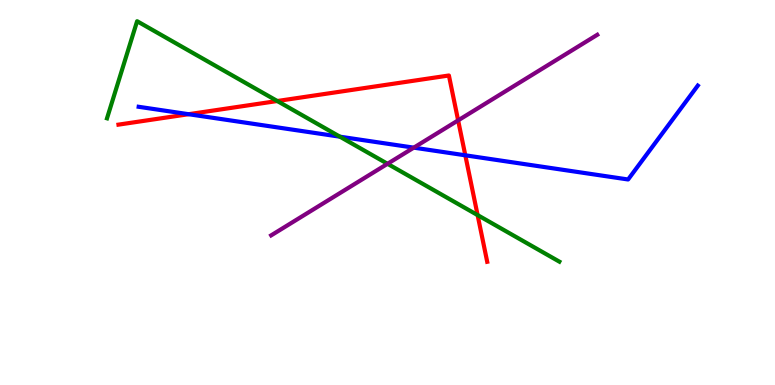[{'lines': ['blue', 'red'], 'intersections': [{'x': 2.43, 'y': 7.03}, {'x': 6.0, 'y': 5.97}]}, {'lines': ['green', 'red'], 'intersections': [{'x': 3.58, 'y': 7.38}, {'x': 6.16, 'y': 4.41}]}, {'lines': ['purple', 'red'], 'intersections': [{'x': 5.91, 'y': 6.87}]}, {'lines': ['blue', 'green'], 'intersections': [{'x': 4.39, 'y': 6.45}]}, {'lines': ['blue', 'purple'], 'intersections': [{'x': 5.34, 'y': 6.16}]}, {'lines': ['green', 'purple'], 'intersections': [{'x': 5.0, 'y': 5.75}]}]